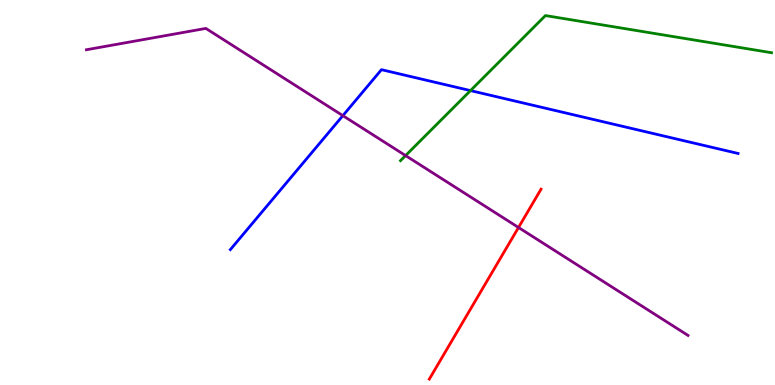[{'lines': ['blue', 'red'], 'intersections': []}, {'lines': ['green', 'red'], 'intersections': []}, {'lines': ['purple', 'red'], 'intersections': [{'x': 6.69, 'y': 4.09}]}, {'lines': ['blue', 'green'], 'intersections': [{'x': 6.07, 'y': 7.65}]}, {'lines': ['blue', 'purple'], 'intersections': [{'x': 4.42, 'y': 7.0}]}, {'lines': ['green', 'purple'], 'intersections': [{'x': 5.23, 'y': 5.96}]}]